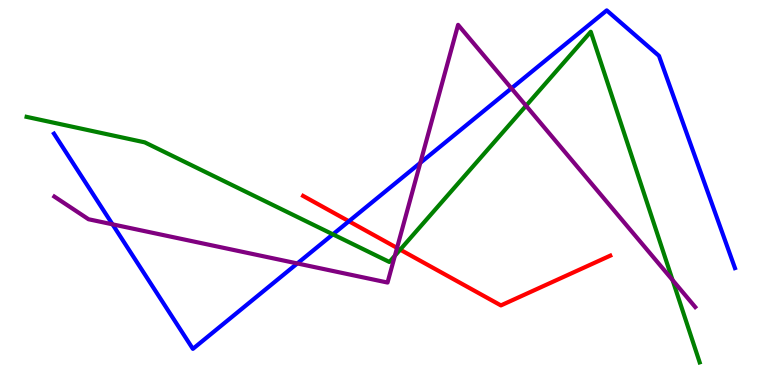[{'lines': ['blue', 'red'], 'intersections': [{'x': 4.5, 'y': 4.25}]}, {'lines': ['green', 'red'], 'intersections': [{'x': 5.16, 'y': 3.52}]}, {'lines': ['purple', 'red'], 'intersections': [{'x': 5.12, 'y': 3.56}]}, {'lines': ['blue', 'green'], 'intersections': [{'x': 4.3, 'y': 3.91}]}, {'lines': ['blue', 'purple'], 'intersections': [{'x': 1.45, 'y': 4.17}, {'x': 3.84, 'y': 3.16}, {'x': 5.42, 'y': 5.77}, {'x': 6.6, 'y': 7.71}]}, {'lines': ['green', 'purple'], 'intersections': [{'x': 5.1, 'y': 3.36}, {'x': 6.79, 'y': 7.25}, {'x': 8.68, 'y': 2.73}]}]